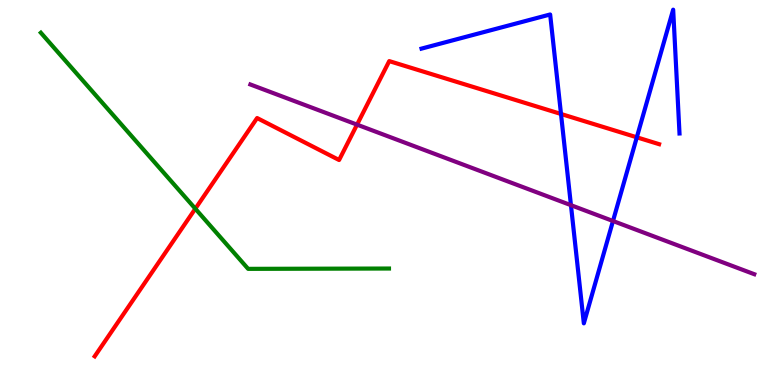[{'lines': ['blue', 'red'], 'intersections': [{'x': 7.24, 'y': 7.04}, {'x': 8.22, 'y': 6.43}]}, {'lines': ['green', 'red'], 'intersections': [{'x': 2.52, 'y': 4.58}]}, {'lines': ['purple', 'red'], 'intersections': [{'x': 4.61, 'y': 6.76}]}, {'lines': ['blue', 'green'], 'intersections': []}, {'lines': ['blue', 'purple'], 'intersections': [{'x': 7.37, 'y': 4.67}, {'x': 7.91, 'y': 4.26}]}, {'lines': ['green', 'purple'], 'intersections': []}]